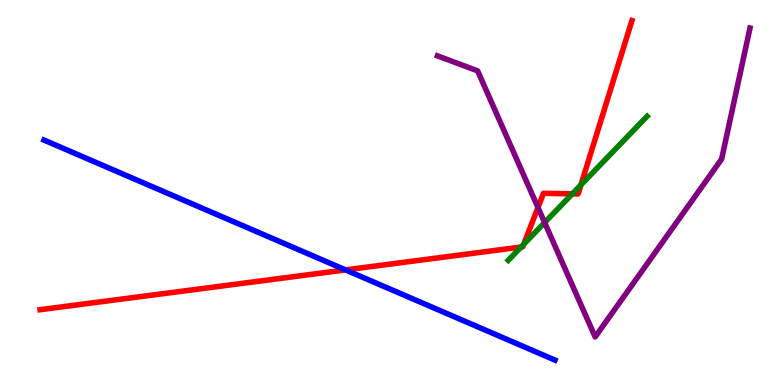[{'lines': ['blue', 'red'], 'intersections': [{'x': 4.46, 'y': 2.99}]}, {'lines': ['green', 'red'], 'intersections': [{'x': 6.72, 'y': 3.58}, {'x': 6.76, 'y': 3.65}, {'x': 7.38, 'y': 4.97}, {'x': 7.5, 'y': 5.2}]}, {'lines': ['purple', 'red'], 'intersections': [{'x': 6.94, 'y': 4.61}]}, {'lines': ['blue', 'green'], 'intersections': []}, {'lines': ['blue', 'purple'], 'intersections': []}, {'lines': ['green', 'purple'], 'intersections': [{'x': 7.03, 'y': 4.22}]}]